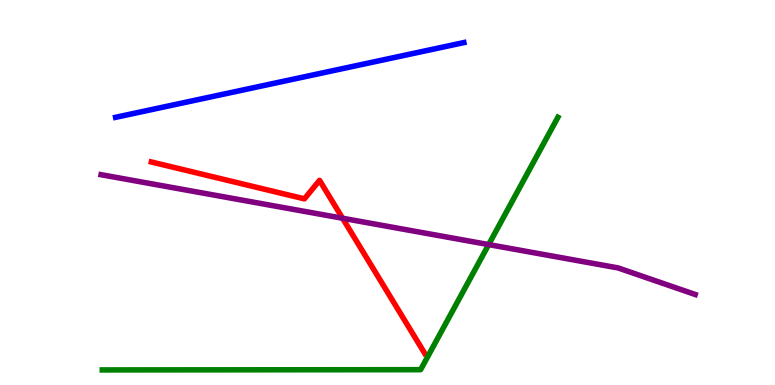[{'lines': ['blue', 'red'], 'intersections': []}, {'lines': ['green', 'red'], 'intersections': []}, {'lines': ['purple', 'red'], 'intersections': [{'x': 4.42, 'y': 4.33}]}, {'lines': ['blue', 'green'], 'intersections': []}, {'lines': ['blue', 'purple'], 'intersections': []}, {'lines': ['green', 'purple'], 'intersections': [{'x': 6.31, 'y': 3.65}]}]